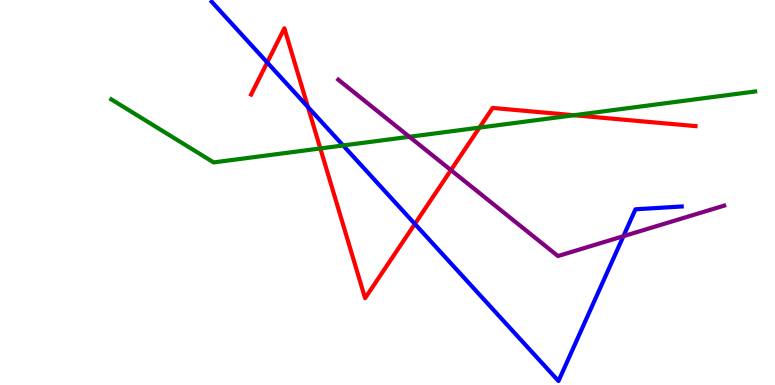[{'lines': ['blue', 'red'], 'intersections': [{'x': 3.45, 'y': 8.38}, {'x': 3.97, 'y': 7.22}, {'x': 5.35, 'y': 4.18}]}, {'lines': ['green', 'red'], 'intersections': [{'x': 4.13, 'y': 6.14}, {'x': 6.19, 'y': 6.69}, {'x': 7.41, 'y': 7.01}]}, {'lines': ['purple', 'red'], 'intersections': [{'x': 5.82, 'y': 5.58}]}, {'lines': ['blue', 'green'], 'intersections': [{'x': 4.43, 'y': 6.22}]}, {'lines': ['blue', 'purple'], 'intersections': [{'x': 8.04, 'y': 3.87}]}, {'lines': ['green', 'purple'], 'intersections': [{'x': 5.28, 'y': 6.45}]}]